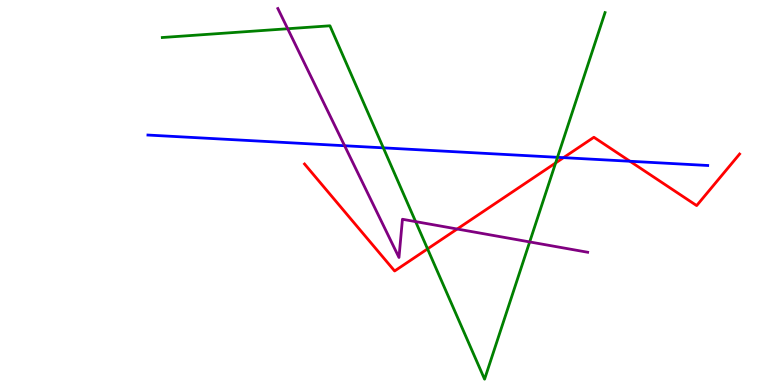[{'lines': ['blue', 'red'], 'intersections': [{'x': 7.27, 'y': 5.91}, {'x': 8.13, 'y': 5.81}]}, {'lines': ['green', 'red'], 'intersections': [{'x': 5.52, 'y': 3.54}, {'x': 7.17, 'y': 5.77}]}, {'lines': ['purple', 'red'], 'intersections': [{'x': 5.9, 'y': 4.05}]}, {'lines': ['blue', 'green'], 'intersections': [{'x': 4.95, 'y': 6.16}, {'x': 7.19, 'y': 5.91}]}, {'lines': ['blue', 'purple'], 'intersections': [{'x': 4.45, 'y': 6.21}]}, {'lines': ['green', 'purple'], 'intersections': [{'x': 3.71, 'y': 9.25}, {'x': 5.36, 'y': 4.24}, {'x': 6.83, 'y': 3.72}]}]